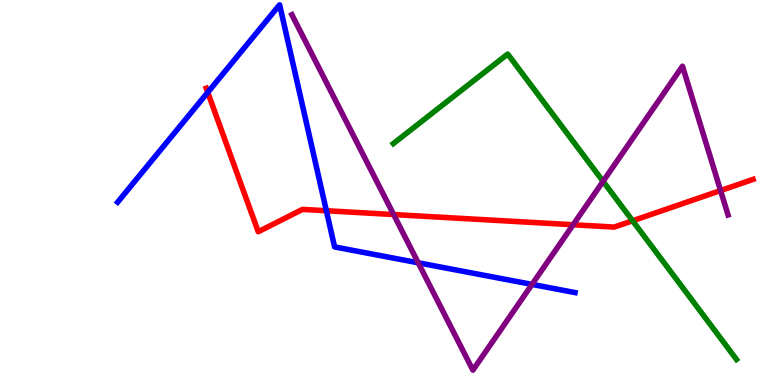[{'lines': ['blue', 'red'], 'intersections': [{'x': 2.68, 'y': 7.6}, {'x': 4.21, 'y': 4.53}]}, {'lines': ['green', 'red'], 'intersections': [{'x': 8.16, 'y': 4.27}]}, {'lines': ['purple', 'red'], 'intersections': [{'x': 5.08, 'y': 4.43}, {'x': 7.4, 'y': 4.16}, {'x': 9.3, 'y': 5.05}]}, {'lines': ['blue', 'green'], 'intersections': []}, {'lines': ['blue', 'purple'], 'intersections': [{'x': 5.4, 'y': 3.17}, {'x': 6.86, 'y': 2.61}]}, {'lines': ['green', 'purple'], 'intersections': [{'x': 7.78, 'y': 5.29}]}]